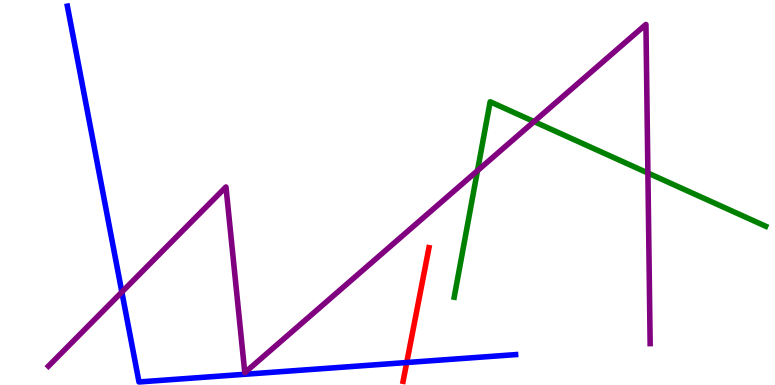[{'lines': ['blue', 'red'], 'intersections': [{'x': 5.25, 'y': 0.584}]}, {'lines': ['green', 'red'], 'intersections': []}, {'lines': ['purple', 'red'], 'intersections': []}, {'lines': ['blue', 'green'], 'intersections': []}, {'lines': ['blue', 'purple'], 'intersections': [{'x': 1.57, 'y': 2.41}]}, {'lines': ['green', 'purple'], 'intersections': [{'x': 6.16, 'y': 5.57}, {'x': 6.89, 'y': 6.84}, {'x': 8.36, 'y': 5.51}]}]